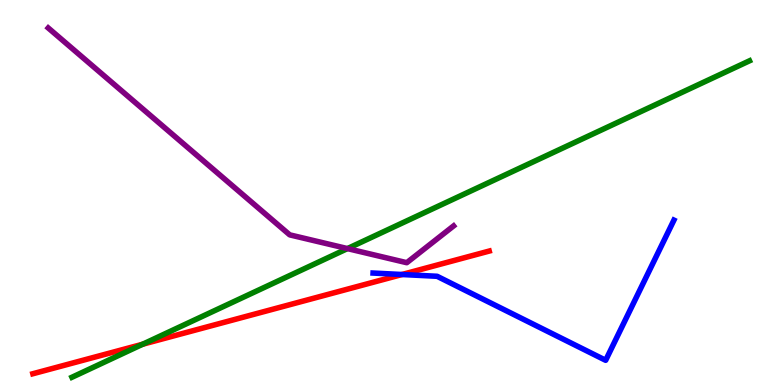[{'lines': ['blue', 'red'], 'intersections': [{'x': 5.19, 'y': 2.87}]}, {'lines': ['green', 'red'], 'intersections': [{'x': 1.84, 'y': 1.06}]}, {'lines': ['purple', 'red'], 'intersections': []}, {'lines': ['blue', 'green'], 'intersections': []}, {'lines': ['blue', 'purple'], 'intersections': []}, {'lines': ['green', 'purple'], 'intersections': [{'x': 4.48, 'y': 3.54}]}]